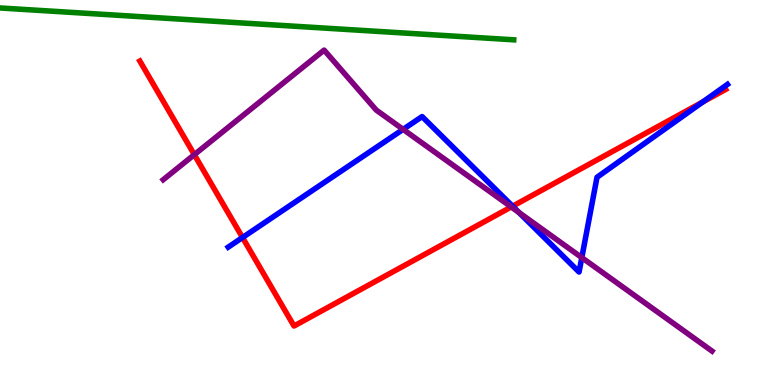[{'lines': ['blue', 'red'], 'intersections': [{'x': 3.13, 'y': 3.83}, {'x': 6.61, 'y': 4.64}, {'x': 9.07, 'y': 7.35}]}, {'lines': ['green', 'red'], 'intersections': []}, {'lines': ['purple', 'red'], 'intersections': [{'x': 2.51, 'y': 5.98}, {'x': 6.6, 'y': 4.62}]}, {'lines': ['blue', 'green'], 'intersections': []}, {'lines': ['blue', 'purple'], 'intersections': [{'x': 5.2, 'y': 6.64}, {'x': 6.7, 'y': 4.48}, {'x': 7.51, 'y': 3.31}]}, {'lines': ['green', 'purple'], 'intersections': []}]